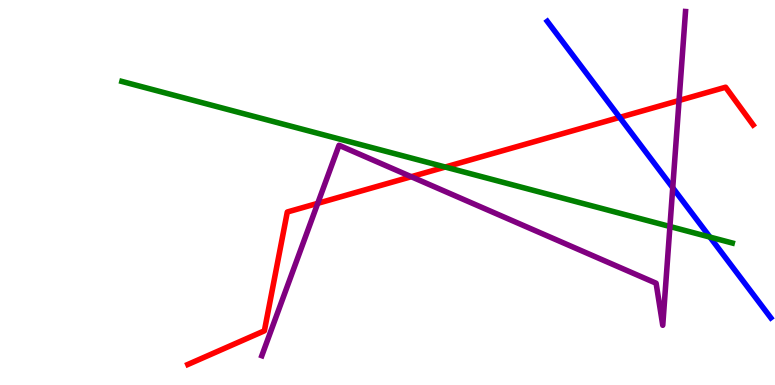[{'lines': ['blue', 'red'], 'intersections': [{'x': 8.0, 'y': 6.95}]}, {'lines': ['green', 'red'], 'intersections': [{'x': 5.75, 'y': 5.66}]}, {'lines': ['purple', 'red'], 'intersections': [{'x': 4.1, 'y': 4.72}, {'x': 5.31, 'y': 5.41}, {'x': 8.76, 'y': 7.39}]}, {'lines': ['blue', 'green'], 'intersections': [{'x': 9.16, 'y': 3.84}]}, {'lines': ['blue', 'purple'], 'intersections': [{'x': 8.68, 'y': 5.12}]}, {'lines': ['green', 'purple'], 'intersections': [{'x': 8.64, 'y': 4.12}]}]